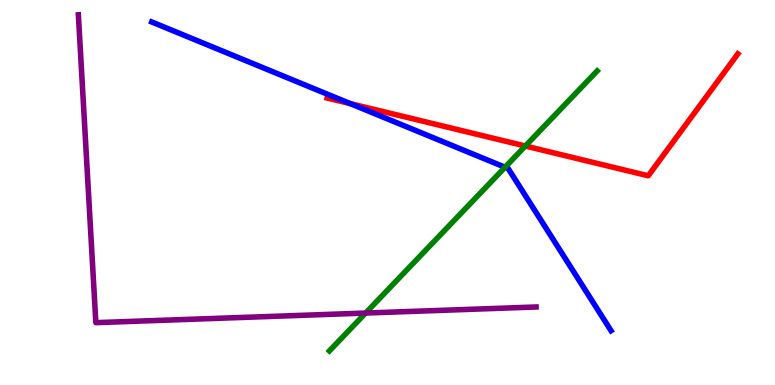[{'lines': ['blue', 'red'], 'intersections': [{'x': 4.52, 'y': 7.31}]}, {'lines': ['green', 'red'], 'intersections': [{'x': 6.78, 'y': 6.21}]}, {'lines': ['purple', 'red'], 'intersections': []}, {'lines': ['blue', 'green'], 'intersections': [{'x': 6.52, 'y': 5.66}]}, {'lines': ['blue', 'purple'], 'intersections': []}, {'lines': ['green', 'purple'], 'intersections': [{'x': 4.72, 'y': 1.87}]}]